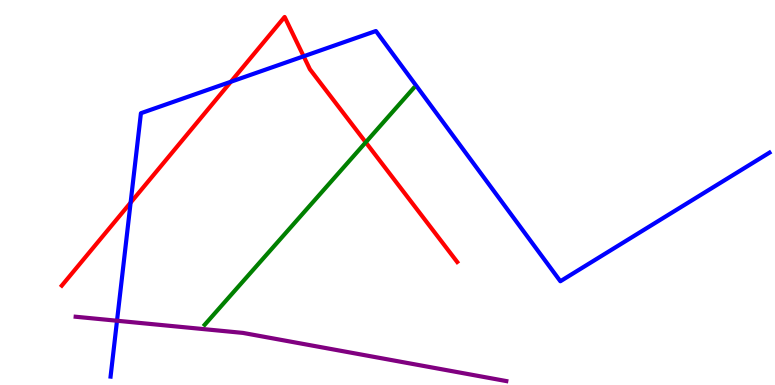[{'lines': ['blue', 'red'], 'intersections': [{'x': 1.69, 'y': 4.74}, {'x': 2.98, 'y': 7.88}, {'x': 3.92, 'y': 8.54}]}, {'lines': ['green', 'red'], 'intersections': [{'x': 4.72, 'y': 6.3}]}, {'lines': ['purple', 'red'], 'intersections': []}, {'lines': ['blue', 'green'], 'intersections': []}, {'lines': ['blue', 'purple'], 'intersections': [{'x': 1.51, 'y': 1.67}]}, {'lines': ['green', 'purple'], 'intersections': []}]